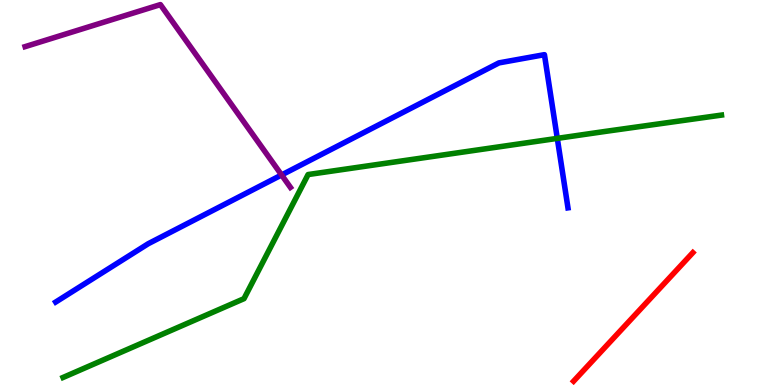[{'lines': ['blue', 'red'], 'intersections': []}, {'lines': ['green', 'red'], 'intersections': []}, {'lines': ['purple', 'red'], 'intersections': []}, {'lines': ['blue', 'green'], 'intersections': [{'x': 7.19, 'y': 6.41}]}, {'lines': ['blue', 'purple'], 'intersections': [{'x': 3.63, 'y': 5.46}]}, {'lines': ['green', 'purple'], 'intersections': []}]